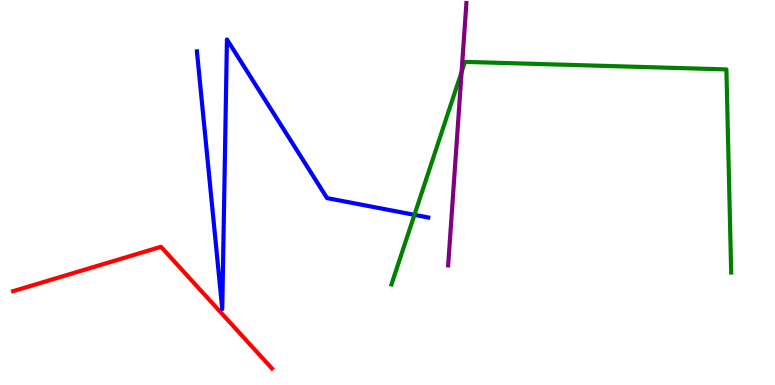[{'lines': ['blue', 'red'], 'intersections': []}, {'lines': ['green', 'red'], 'intersections': []}, {'lines': ['purple', 'red'], 'intersections': []}, {'lines': ['blue', 'green'], 'intersections': [{'x': 5.35, 'y': 4.42}]}, {'lines': ['blue', 'purple'], 'intersections': []}, {'lines': ['green', 'purple'], 'intersections': [{'x': 5.96, 'y': 8.13}]}]